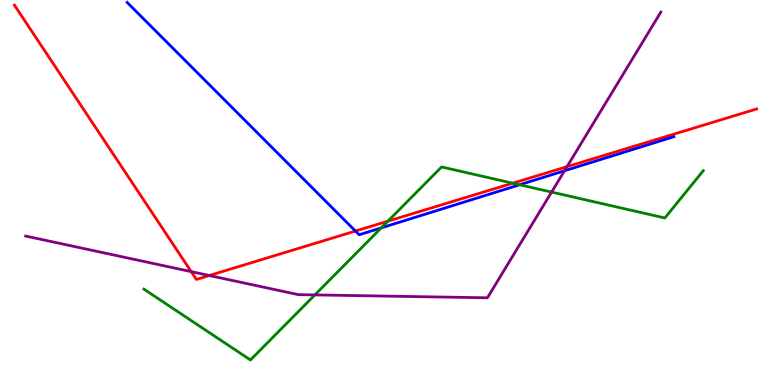[{'lines': ['blue', 'red'], 'intersections': [{'x': 4.59, 'y': 4.0}]}, {'lines': ['green', 'red'], 'intersections': [{'x': 5.01, 'y': 4.26}, {'x': 6.62, 'y': 5.24}]}, {'lines': ['purple', 'red'], 'intersections': [{'x': 2.47, 'y': 2.94}, {'x': 2.7, 'y': 2.84}, {'x': 7.32, 'y': 5.67}]}, {'lines': ['blue', 'green'], 'intersections': [{'x': 4.92, 'y': 4.08}, {'x': 6.7, 'y': 5.2}]}, {'lines': ['blue', 'purple'], 'intersections': [{'x': 7.28, 'y': 5.56}]}, {'lines': ['green', 'purple'], 'intersections': [{'x': 4.06, 'y': 2.34}, {'x': 7.12, 'y': 5.01}]}]